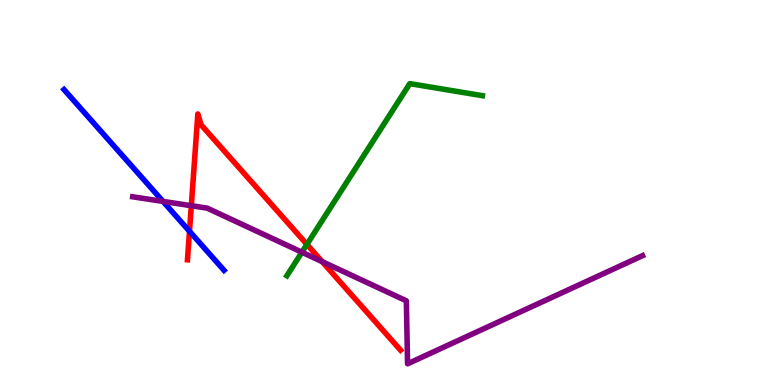[{'lines': ['blue', 'red'], 'intersections': [{'x': 2.45, 'y': 3.99}]}, {'lines': ['green', 'red'], 'intersections': [{'x': 3.96, 'y': 3.65}]}, {'lines': ['purple', 'red'], 'intersections': [{'x': 2.47, 'y': 4.66}, {'x': 4.16, 'y': 3.2}]}, {'lines': ['blue', 'green'], 'intersections': []}, {'lines': ['blue', 'purple'], 'intersections': [{'x': 2.1, 'y': 4.77}]}, {'lines': ['green', 'purple'], 'intersections': [{'x': 3.9, 'y': 3.45}]}]